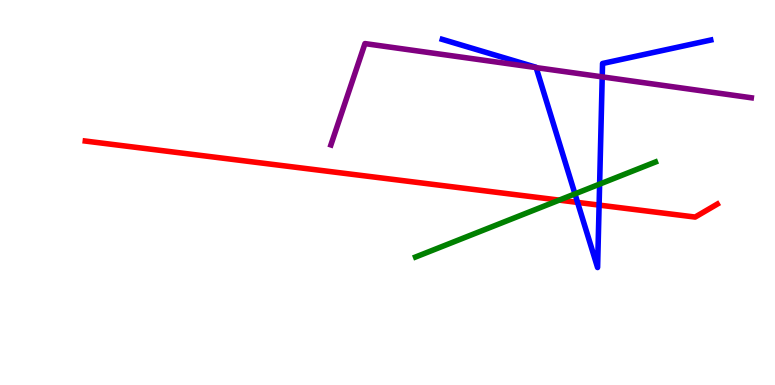[{'lines': ['blue', 'red'], 'intersections': [{'x': 7.45, 'y': 4.74}, {'x': 7.73, 'y': 4.67}]}, {'lines': ['green', 'red'], 'intersections': [{'x': 7.22, 'y': 4.8}]}, {'lines': ['purple', 'red'], 'intersections': []}, {'lines': ['blue', 'green'], 'intersections': [{'x': 7.42, 'y': 4.96}, {'x': 7.74, 'y': 5.22}]}, {'lines': ['blue', 'purple'], 'intersections': [{'x': 6.92, 'y': 8.24}, {'x': 7.77, 'y': 8.0}]}, {'lines': ['green', 'purple'], 'intersections': []}]